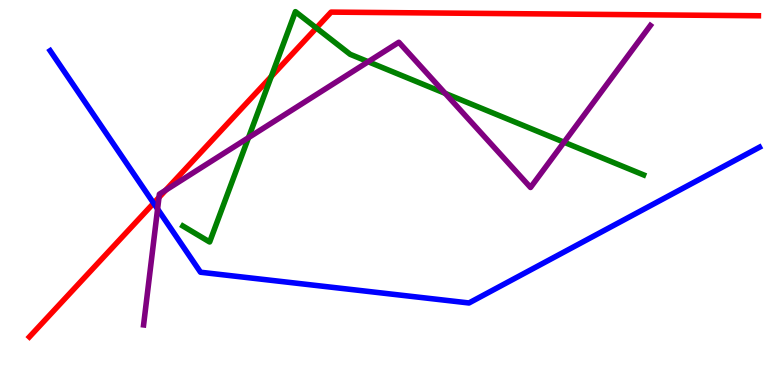[{'lines': ['blue', 'red'], 'intersections': [{'x': 1.98, 'y': 4.72}]}, {'lines': ['green', 'red'], 'intersections': [{'x': 3.5, 'y': 8.01}, {'x': 4.08, 'y': 9.27}]}, {'lines': ['purple', 'red'], 'intersections': [{'x': 2.05, 'y': 4.87}, {'x': 2.14, 'y': 5.06}]}, {'lines': ['blue', 'green'], 'intersections': []}, {'lines': ['blue', 'purple'], 'intersections': [{'x': 2.03, 'y': 4.57}]}, {'lines': ['green', 'purple'], 'intersections': [{'x': 3.21, 'y': 6.42}, {'x': 4.75, 'y': 8.4}, {'x': 5.74, 'y': 7.57}, {'x': 7.28, 'y': 6.31}]}]